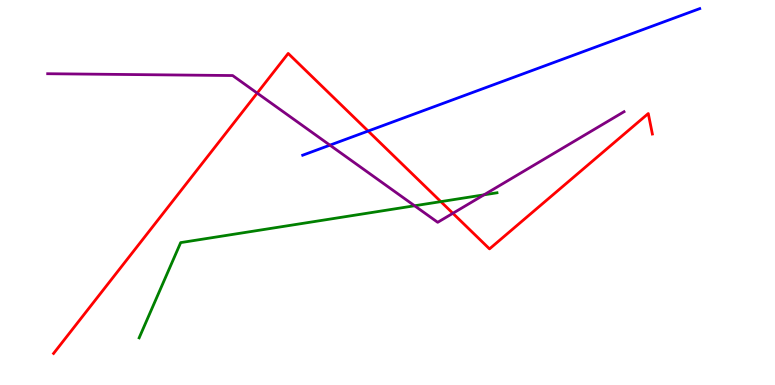[{'lines': ['blue', 'red'], 'intersections': [{'x': 4.75, 'y': 6.6}]}, {'lines': ['green', 'red'], 'intersections': [{'x': 5.69, 'y': 4.76}]}, {'lines': ['purple', 'red'], 'intersections': [{'x': 3.32, 'y': 7.58}, {'x': 5.84, 'y': 4.46}]}, {'lines': ['blue', 'green'], 'intersections': []}, {'lines': ['blue', 'purple'], 'intersections': [{'x': 4.26, 'y': 6.23}]}, {'lines': ['green', 'purple'], 'intersections': [{'x': 5.35, 'y': 4.66}, {'x': 6.25, 'y': 4.94}]}]